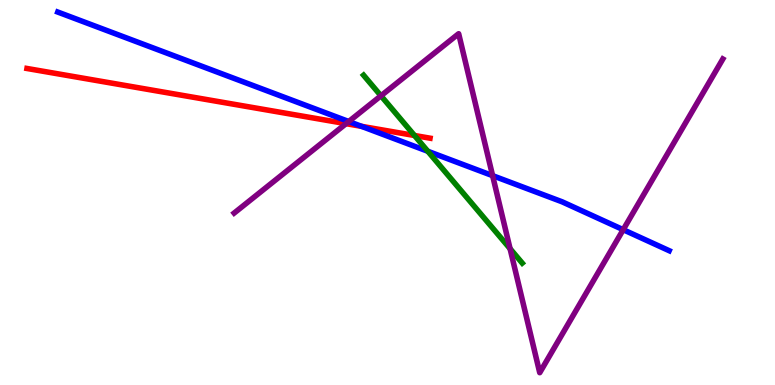[{'lines': ['blue', 'red'], 'intersections': [{'x': 4.66, 'y': 6.72}]}, {'lines': ['green', 'red'], 'intersections': [{'x': 5.35, 'y': 6.48}]}, {'lines': ['purple', 'red'], 'intersections': [{'x': 4.47, 'y': 6.79}]}, {'lines': ['blue', 'green'], 'intersections': [{'x': 5.52, 'y': 6.07}]}, {'lines': ['blue', 'purple'], 'intersections': [{'x': 4.5, 'y': 6.84}, {'x': 6.36, 'y': 5.44}, {'x': 8.04, 'y': 4.03}]}, {'lines': ['green', 'purple'], 'intersections': [{'x': 4.92, 'y': 7.51}, {'x': 6.58, 'y': 3.54}]}]